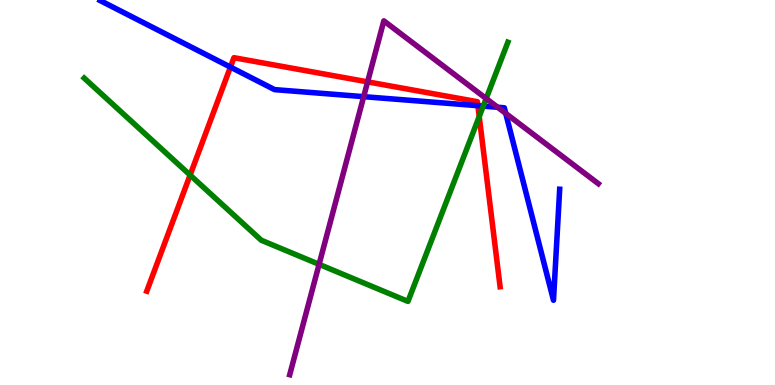[{'lines': ['blue', 'red'], 'intersections': [{'x': 2.97, 'y': 8.26}, {'x': 6.17, 'y': 7.25}]}, {'lines': ['green', 'red'], 'intersections': [{'x': 2.45, 'y': 5.45}, {'x': 6.18, 'y': 6.97}]}, {'lines': ['purple', 'red'], 'intersections': [{'x': 4.74, 'y': 7.87}]}, {'lines': ['blue', 'green'], 'intersections': [{'x': 6.24, 'y': 7.24}]}, {'lines': ['blue', 'purple'], 'intersections': [{'x': 4.69, 'y': 7.49}, {'x': 6.42, 'y': 7.21}, {'x': 6.53, 'y': 7.05}]}, {'lines': ['green', 'purple'], 'intersections': [{'x': 4.12, 'y': 3.13}, {'x': 6.27, 'y': 7.44}]}]